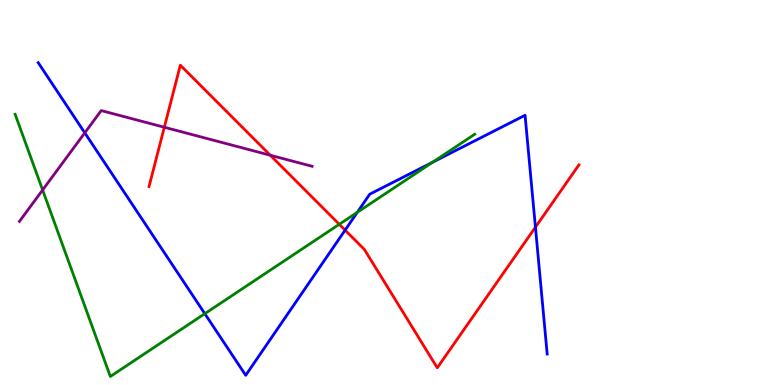[{'lines': ['blue', 'red'], 'intersections': [{'x': 4.45, 'y': 4.02}, {'x': 6.91, 'y': 4.1}]}, {'lines': ['green', 'red'], 'intersections': [{'x': 4.38, 'y': 4.17}]}, {'lines': ['purple', 'red'], 'intersections': [{'x': 2.12, 'y': 6.69}, {'x': 3.49, 'y': 5.97}]}, {'lines': ['blue', 'green'], 'intersections': [{'x': 2.64, 'y': 1.85}, {'x': 4.61, 'y': 4.49}, {'x': 5.58, 'y': 5.79}]}, {'lines': ['blue', 'purple'], 'intersections': [{'x': 1.09, 'y': 6.55}]}, {'lines': ['green', 'purple'], 'intersections': [{'x': 0.55, 'y': 5.07}]}]